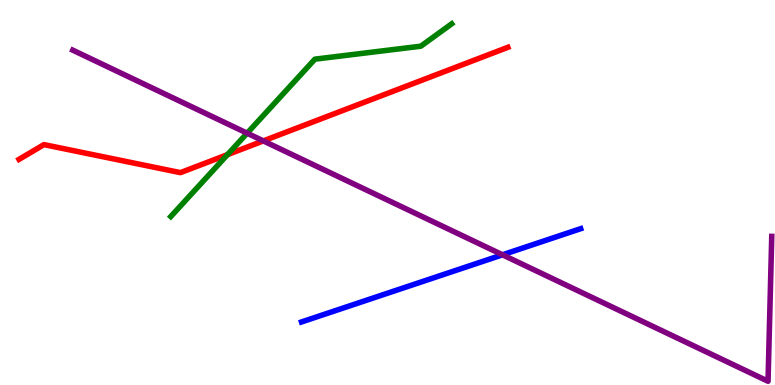[{'lines': ['blue', 'red'], 'intersections': []}, {'lines': ['green', 'red'], 'intersections': [{'x': 2.94, 'y': 5.98}]}, {'lines': ['purple', 'red'], 'intersections': [{'x': 3.4, 'y': 6.34}]}, {'lines': ['blue', 'green'], 'intersections': []}, {'lines': ['blue', 'purple'], 'intersections': [{'x': 6.48, 'y': 3.38}]}, {'lines': ['green', 'purple'], 'intersections': [{'x': 3.19, 'y': 6.54}]}]